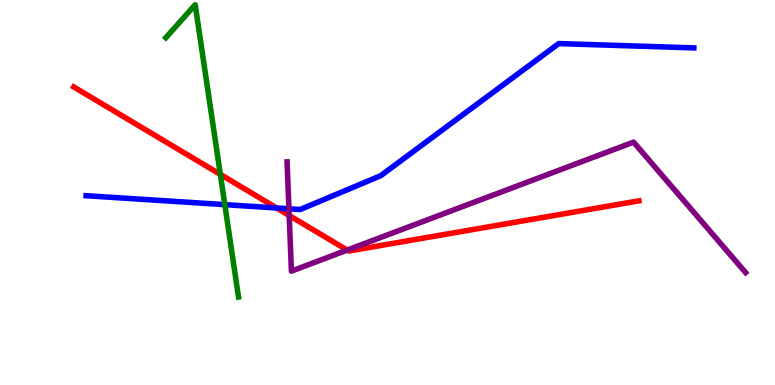[{'lines': ['blue', 'red'], 'intersections': [{'x': 3.57, 'y': 4.6}]}, {'lines': ['green', 'red'], 'intersections': [{'x': 2.84, 'y': 5.47}]}, {'lines': ['purple', 'red'], 'intersections': [{'x': 3.73, 'y': 4.4}, {'x': 4.48, 'y': 3.5}]}, {'lines': ['blue', 'green'], 'intersections': [{'x': 2.9, 'y': 4.68}]}, {'lines': ['blue', 'purple'], 'intersections': [{'x': 3.73, 'y': 4.58}]}, {'lines': ['green', 'purple'], 'intersections': []}]